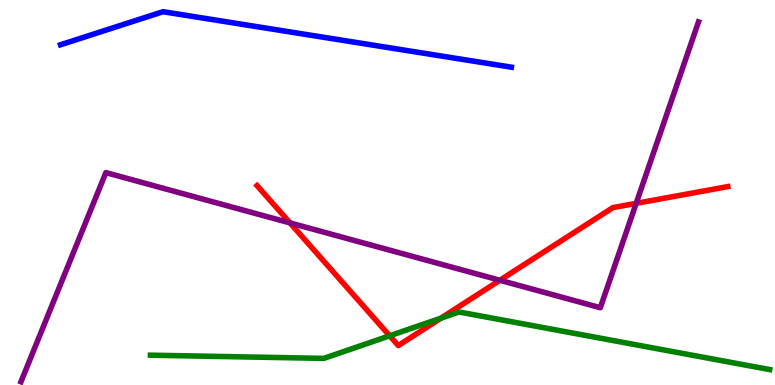[{'lines': ['blue', 'red'], 'intersections': []}, {'lines': ['green', 'red'], 'intersections': [{'x': 5.03, 'y': 1.28}, {'x': 5.69, 'y': 1.73}]}, {'lines': ['purple', 'red'], 'intersections': [{'x': 3.74, 'y': 4.21}, {'x': 6.45, 'y': 2.72}, {'x': 8.21, 'y': 4.72}]}, {'lines': ['blue', 'green'], 'intersections': []}, {'lines': ['blue', 'purple'], 'intersections': []}, {'lines': ['green', 'purple'], 'intersections': []}]